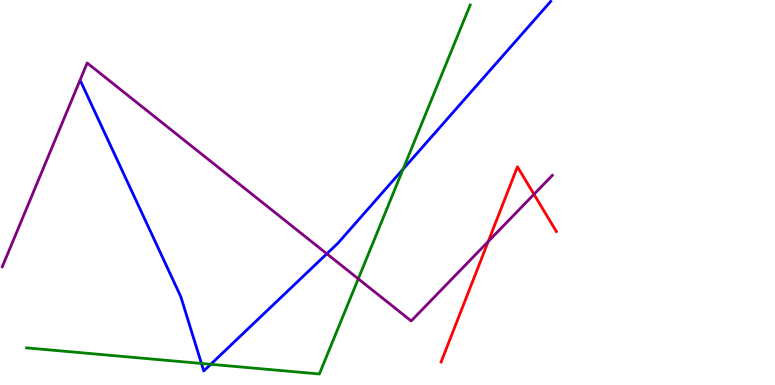[{'lines': ['blue', 'red'], 'intersections': []}, {'lines': ['green', 'red'], 'intersections': []}, {'lines': ['purple', 'red'], 'intersections': [{'x': 6.3, 'y': 3.73}, {'x': 6.89, 'y': 4.95}]}, {'lines': ['blue', 'green'], 'intersections': [{'x': 2.6, 'y': 0.559}, {'x': 2.72, 'y': 0.538}, {'x': 5.2, 'y': 5.61}]}, {'lines': ['blue', 'purple'], 'intersections': [{'x': 4.22, 'y': 3.41}]}, {'lines': ['green', 'purple'], 'intersections': [{'x': 4.62, 'y': 2.76}]}]